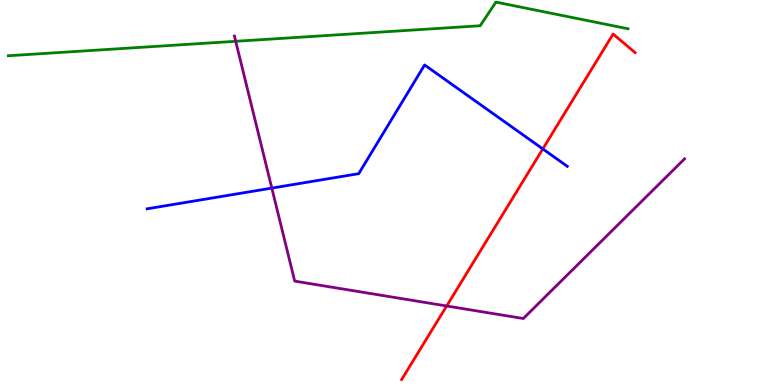[{'lines': ['blue', 'red'], 'intersections': [{'x': 7.0, 'y': 6.13}]}, {'lines': ['green', 'red'], 'intersections': []}, {'lines': ['purple', 'red'], 'intersections': [{'x': 5.76, 'y': 2.05}]}, {'lines': ['blue', 'green'], 'intersections': []}, {'lines': ['blue', 'purple'], 'intersections': [{'x': 3.51, 'y': 5.11}]}, {'lines': ['green', 'purple'], 'intersections': [{'x': 3.04, 'y': 8.93}]}]